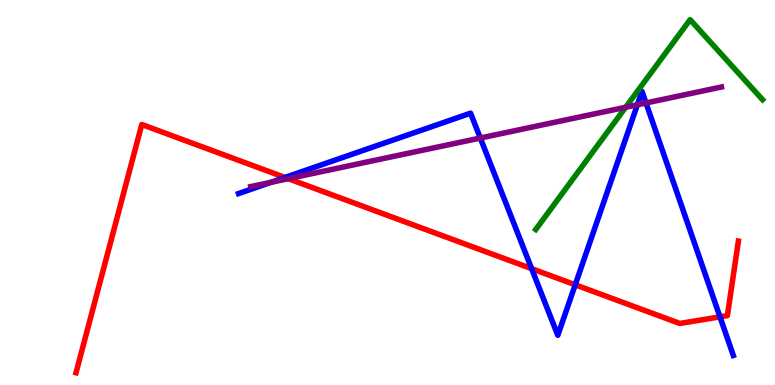[{'lines': ['blue', 'red'], 'intersections': [{'x': 3.68, 'y': 5.39}, {'x': 6.86, 'y': 3.02}, {'x': 7.42, 'y': 2.6}, {'x': 9.29, 'y': 1.77}]}, {'lines': ['green', 'red'], 'intersections': []}, {'lines': ['purple', 'red'], 'intersections': [{'x': 3.72, 'y': 5.36}]}, {'lines': ['blue', 'green'], 'intersections': []}, {'lines': ['blue', 'purple'], 'intersections': [{'x': 3.5, 'y': 5.27}, {'x': 6.2, 'y': 6.42}, {'x': 8.22, 'y': 7.28}, {'x': 8.34, 'y': 7.33}]}, {'lines': ['green', 'purple'], 'intersections': [{'x': 8.07, 'y': 7.21}]}]